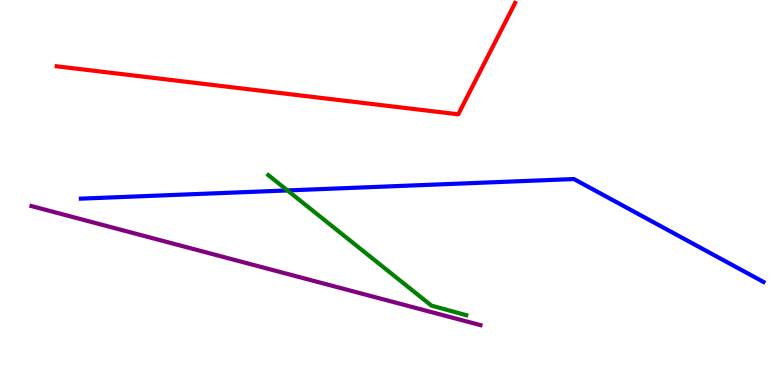[{'lines': ['blue', 'red'], 'intersections': []}, {'lines': ['green', 'red'], 'intersections': []}, {'lines': ['purple', 'red'], 'intersections': []}, {'lines': ['blue', 'green'], 'intersections': [{'x': 3.71, 'y': 5.05}]}, {'lines': ['blue', 'purple'], 'intersections': []}, {'lines': ['green', 'purple'], 'intersections': []}]